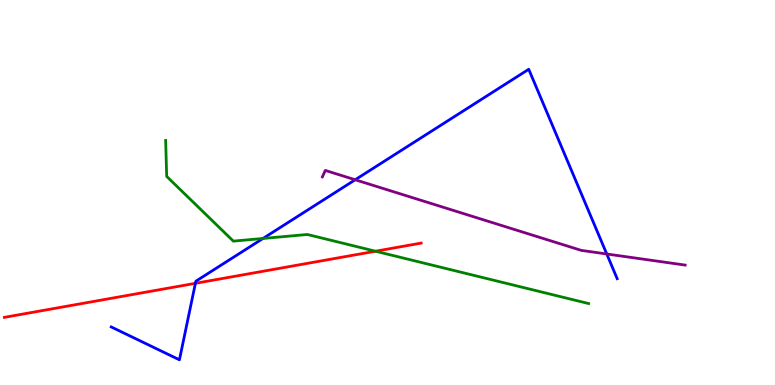[{'lines': ['blue', 'red'], 'intersections': [{'x': 2.52, 'y': 2.64}]}, {'lines': ['green', 'red'], 'intersections': [{'x': 4.85, 'y': 3.47}]}, {'lines': ['purple', 'red'], 'intersections': []}, {'lines': ['blue', 'green'], 'intersections': [{'x': 3.39, 'y': 3.81}]}, {'lines': ['blue', 'purple'], 'intersections': [{'x': 4.58, 'y': 5.33}, {'x': 7.83, 'y': 3.4}]}, {'lines': ['green', 'purple'], 'intersections': []}]